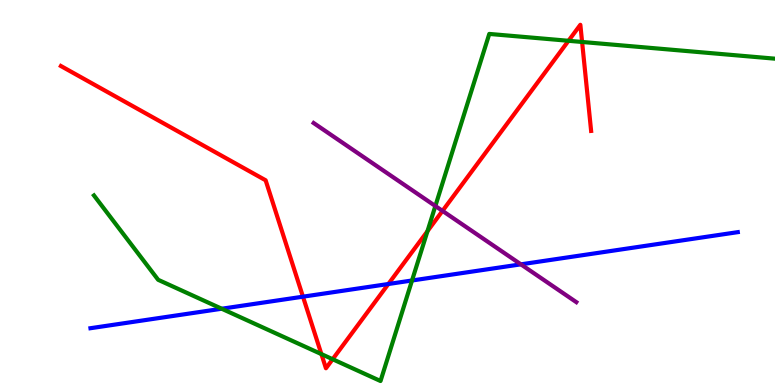[{'lines': ['blue', 'red'], 'intersections': [{'x': 3.91, 'y': 2.29}, {'x': 5.01, 'y': 2.62}]}, {'lines': ['green', 'red'], 'intersections': [{'x': 4.15, 'y': 0.803}, {'x': 4.29, 'y': 0.67}, {'x': 5.52, 'y': 4.0}, {'x': 7.34, 'y': 8.94}, {'x': 7.51, 'y': 8.91}]}, {'lines': ['purple', 'red'], 'intersections': [{'x': 5.71, 'y': 4.52}]}, {'lines': ['blue', 'green'], 'intersections': [{'x': 2.86, 'y': 1.98}, {'x': 5.32, 'y': 2.71}]}, {'lines': ['blue', 'purple'], 'intersections': [{'x': 6.72, 'y': 3.13}]}, {'lines': ['green', 'purple'], 'intersections': [{'x': 5.62, 'y': 4.65}]}]